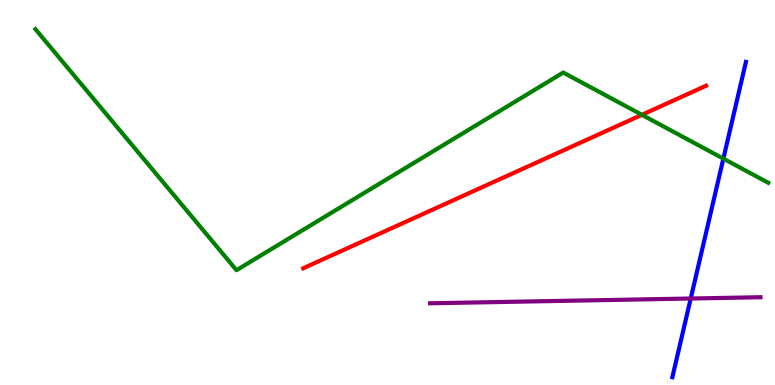[{'lines': ['blue', 'red'], 'intersections': []}, {'lines': ['green', 'red'], 'intersections': [{'x': 8.28, 'y': 7.02}]}, {'lines': ['purple', 'red'], 'intersections': []}, {'lines': ['blue', 'green'], 'intersections': [{'x': 9.33, 'y': 5.88}]}, {'lines': ['blue', 'purple'], 'intersections': [{'x': 8.91, 'y': 2.25}]}, {'lines': ['green', 'purple'], 'intersections': []}]